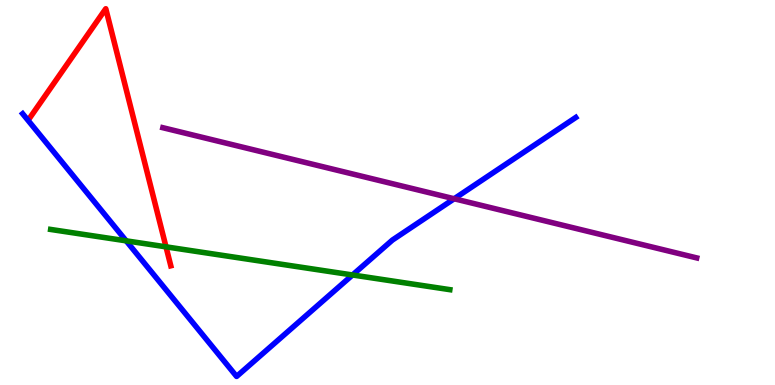[{'lines': ['blue', 'red'], 'intersections': []}, {'lines': ['green', 'red'], 'intersections': [{'x': 2.14, 'y': 3.59}]}, {'lines': ['purple', 'red'], 'intersections': []}, {'lines': ['blue', 'green'], 'intersections': [{'x': 1.63, 'y': 3.74}, {'x': 4.55, 'y': 2.86}]}, {'lines': ['blue', 'purple'], 'intersections': [{'x': 5.86, 'y': 4.84}]}, {'lines': ['green', 'purple'], 'intersections': []}]